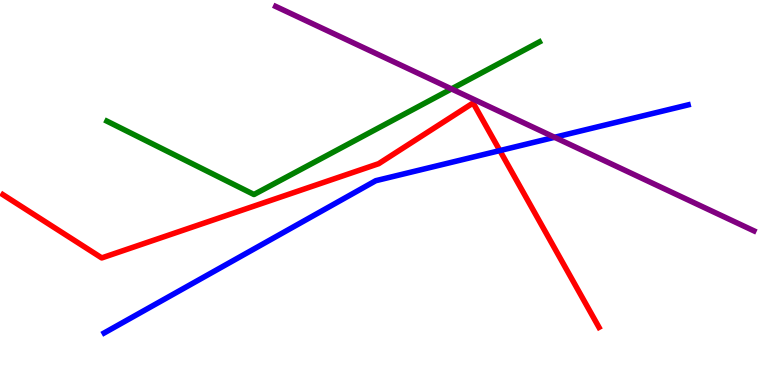[{'lines': ['blue', 'red'], 'intersections': [{'x': 6.45, 'y': 6.09}]}, {'lines': ['green', 'red'], 'intersections': []}, {'lines': ['purple', 'red'], 'intersections': []}, {'lines': ['blue', 'green'], 'intersections': []}, {'lines': ['blue', 'purple'], 'intersections': [{'x': 7.16, 'y': 6.43}]}, {'lines': ['green', 'purple'], 'intersections': [{'x': 5.83, 'y': 7.69}]}]